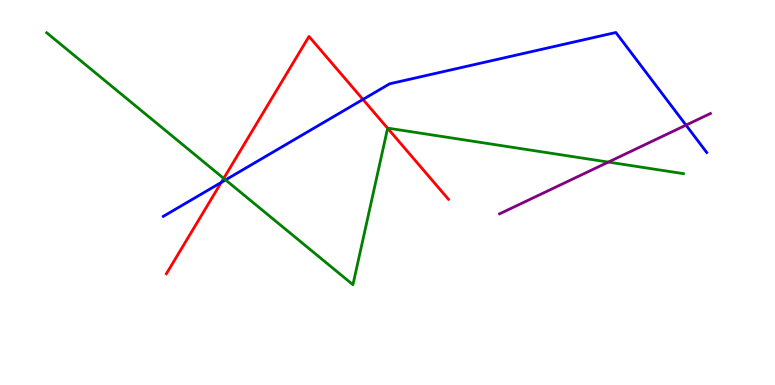[{'lines': ['blue', 'red'], 'intersections': [{'x': 2.86, 'y': 5.26}, {'x': 4.68, 'y': 7.42}]}, {'lines': ['green', 'red'], 'intersections': [{'x': 2.89, 'y': 5.37}, {'x': 5.0, 'y': 6.67}]}, {'lines': ['purple', 'red'], 'intersections': []}, {'lines': ['blue', 'green'], 'intersections': [{'x': 2.91, 'y': 5.33}]}, {'lines': ['blue', 'purple'], 'intersections': [{'x': 8.85, 'y': 6.75}]}, {'lines': ['green', 'purple'], 'intersections': [{'x': 7.85, 'y': 5.79}]}]